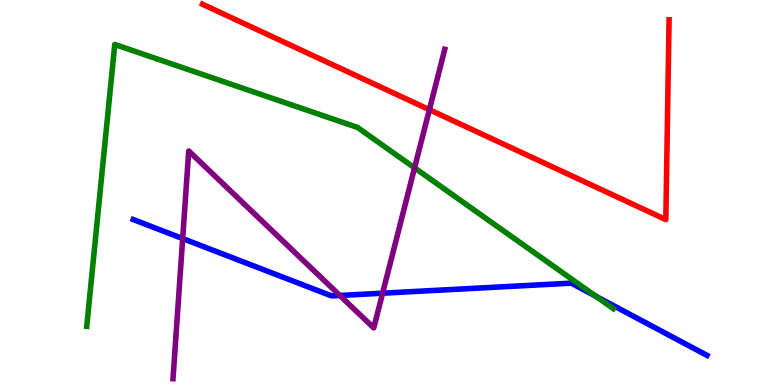[{'lines': ['blue', 'red'], 'intersections': []}, {'lines': ['green', 'red'], 'intersections': []}, {'lines': ['purple', 'red'], 'intersections': [{'x': 5.54, 'y': 7.15}]}, {'lines': ['blue', 'green'], 'intersections': [{'x': 7.69, 'y': 2.3}]}, {'lines': ['blue', 'purple'], 'intersections': [{'x': 2.36, 'y': 3.8}, {'x': 4.39, 'y': 2.33}, {'x': 4.94, 'y': 2.38}]}, {'lines': ['green', 'purple'], 'intersections': [{'x': 5.35, 'y': 5.64}]}]